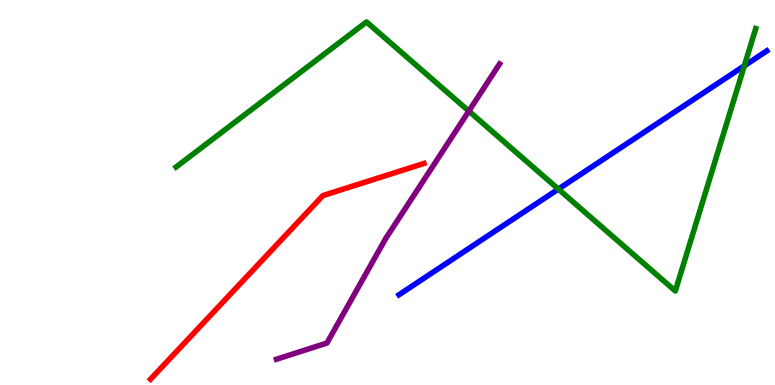[{'lines': ['blue', 'red'], 'intersections': []}, {'lines': ['green', 'red'], 'intersections': []}, {'lines': ['purple', 'red'], 'intersections': []}, {'lines': ['blue', 'green'], 'intersections': [{'x': 7.2, 'y': 5.09}, {'x': 9.6, 'y': 8.29}]}, {'lines': ['blue', 'purple'], 'intersections': []}, {'lines': ['green', 'purple'], 'intersections': [{'x': 6.05, 'y': 7.11}]}]